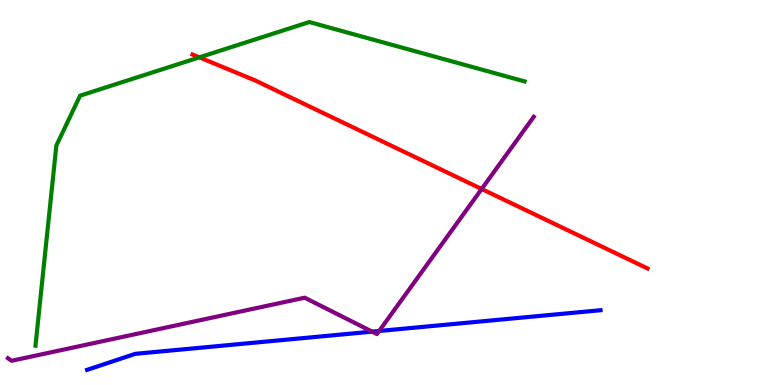[{'lines': ['blue', 'red'], 'intersections': []}, {'lines': ['green', 'red'], 'intersections': [{'x': 2.57, 'y': 8.51}]}, {'lines': ['purple', 'red'], 'intersections': [{'x': 6.21, 'y': 5.09}]}, {'lines': ['blue', 'green'], 'intersections': []}, {'lines': ['blue', 'purple'], 'intersections': [{'x': 4.8, 'y': 1.39}, {'x': 4.89, 'y': 1.4}]}, {'lines': ['green', 'purple'], 'intersections': []}]